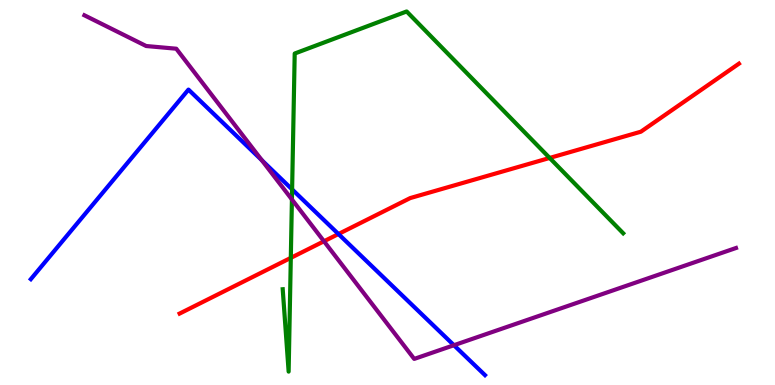[{'lines': ['blue', 'red'], 'intersections': [{'x': 4.37, 'y': 3.92}]}, {'lines': ['green', 'red'], 'intersections': [{'x': 3.75, 'y': 3.3}, {'x': 7.09, 'y': 5.9}]}, {'lines': ['purple', 'red'], 'intersections': [{'x': 4.18, 'y': 3.73}]}, {'lines': ['blue', 'green'], 'intersections': [{'x': 3.77, 'y': 5.08}]}, {'lines': ['blue', 'purple'], 'intersections': [{'x': 3.38, 'y': 5.84}, {'x': 5.86, 'y': 1.03}]}, {'lines': ['green', 'purple'], 'intersections': [{'x': 3.77, 'y': 4.82}]}]